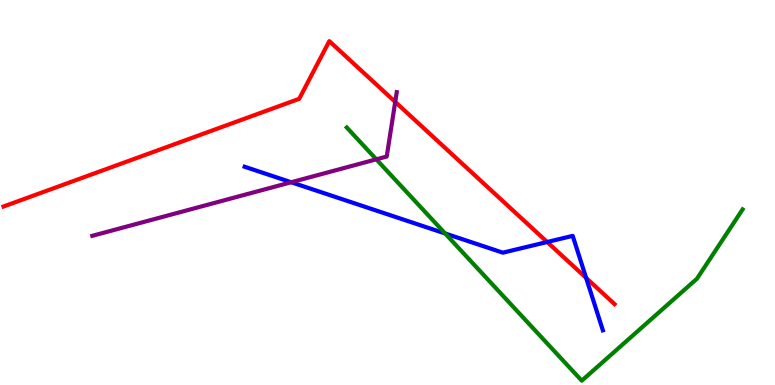[{'lines': ['blue', 'red'], 'intersections': [{'x': 7.06, 'y': 3.71}, {'x': 7.56, 'y': 2.78}]}, {'lines': ['green', 'red'], 'intersections': []}, {'lines': ['purple', 'red'], 'intersections': [{'x': 5.1, 'y': 7.35}]}, {'lines': ['blue', 'green'], 'intersections': [{'x': 5.74, 'y': 3.94}]}, {'lines': ['blue', 'purple'], 'intersections': [{'x': 3.76, 'y': 5.27}]}, {'lines': ['green', 'purple'], 'intersections': [{'x': 4.86, 'y': 5.86}]}]